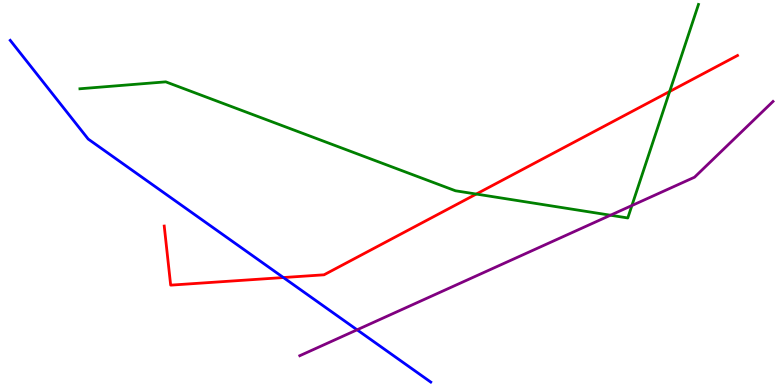[{'lines': ['blue', 'red'], 'intersections': [{'x': 3.66, 'y': 2.79}]}, {'lines': ['green', 'red'], 'intersections': [{'x': 6.15, 'y': 4.96}, {'x': 8.64, 'y': 7.62}]}, {'lines': ['purple', 'red'], 'intersections': []}, {'lines': ['blue', 'green'], 'intersections': []}, {'lines': ['blue', 'purple'], 'intersections': [{'x': 4.61, 'y': 1.43}]}, {'lines': ['green', 'purple'], 'intersections': [{'x': 7.88, 'y': 4.41}, {'x': 8.15, 'y': 4.66}]}]